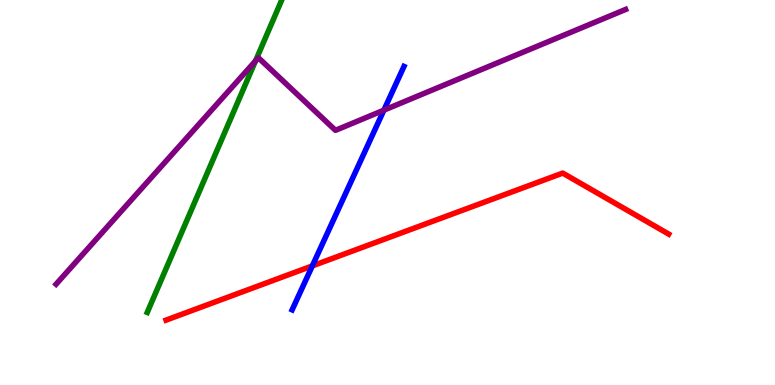[{'lines': ['blue', 'red'], 'intersections': [{'x': 4.03, 'y': 3.09}]}, {'lines': ['green', 'red'], 'intersections': []}, {'lines': ['purple', 'red'], 'intersections': []}, {'lines': ['blue', 'green'], 'intersections': []}, {'lines': ['blue', 'purple'], 'intersections': [{'x': 4.95, 'y': 7.14}]}, {'lines': ['green', 'purple'], 'intersections': [{'x': 3.3, 'y': 8.42}]}]